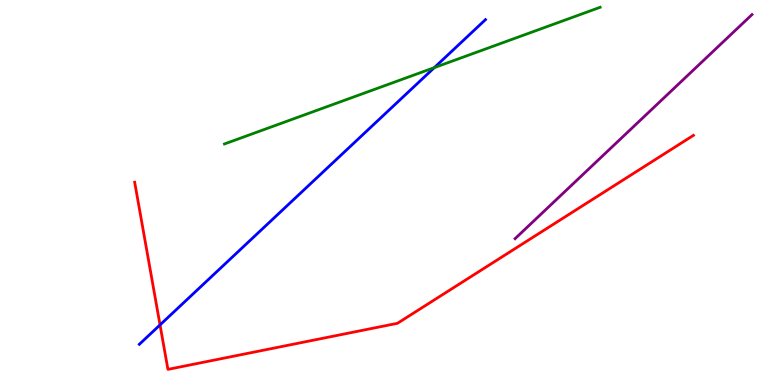[{'lines': ['blue', 'red'], 'intersections': [{'x': 2.06, 'y': 1.56}]}, {'lines': ['green', 'red'], 'intersections': []}, {'lines': ['purple', 'red'], 'intersections': []}, {'lines': ['blue', 'green'], 'intersections': [{'x': 5.6, 'y': 8.24}]}, {'lines': ['blue', 'purple'], 'intersections': []}, {'lines': ['green', 'purple'], 'intersections': []}]